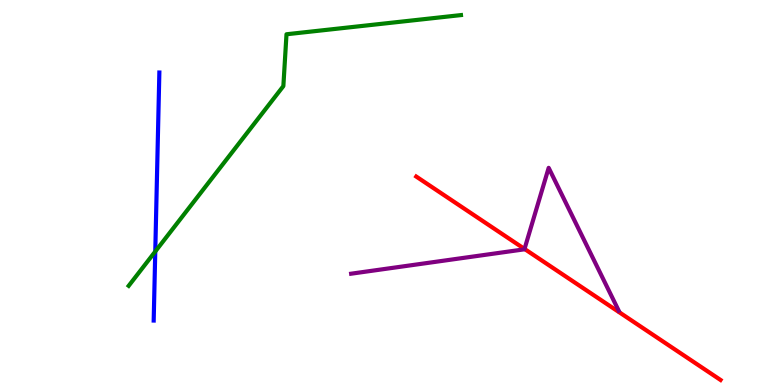[{'lines': ['blue', 'red'], 'intersections': []}, {'lines': ['green', 'red'], 'intersections': []}, {'lines': ['purple', 'red'], 'intersections': [{'x': 6.77, 'y': 3.53}]}, {'lines': ['blue', 'green'], 'intersections': [{'x': 2.0, 'y': 3.47}]}, {'lines': ['blue', 'purple'], 'intersections': []}, {'lines': ['green', 'purple'], 'intersections': []}]